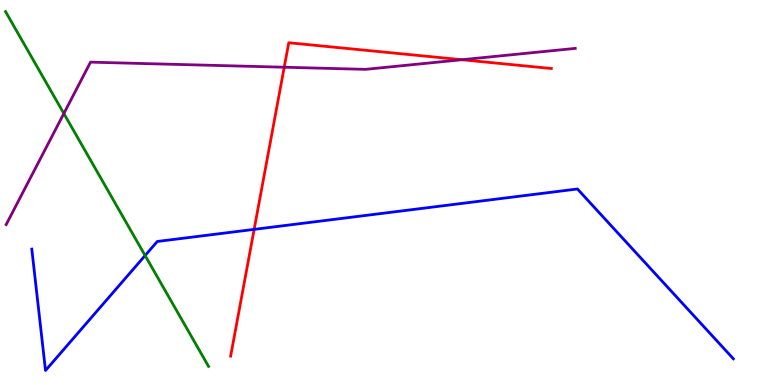[{'lines': ['blue', 'red'], 'intersections': [{'x': 3.28, 'y': 4.04}]}, {'lines': ['green', 'red'], 'intersections': []}, {'lines': ['purple', 'red'], 'intersections': [{'x': 3.67, 'y': 8.25}, {'x': 5.96, 'y': 8.45}]}, {'lines': ['blue', 'green'], 'intersections': [{'x': 1.87, 'y': 3.36}]}, {'lines': ['blue', 'purple'], 'intersections': []}, {'lines': ['green', 'purple'], 'intersections': [{'x': 0.824, 'y': 7.05}]}]